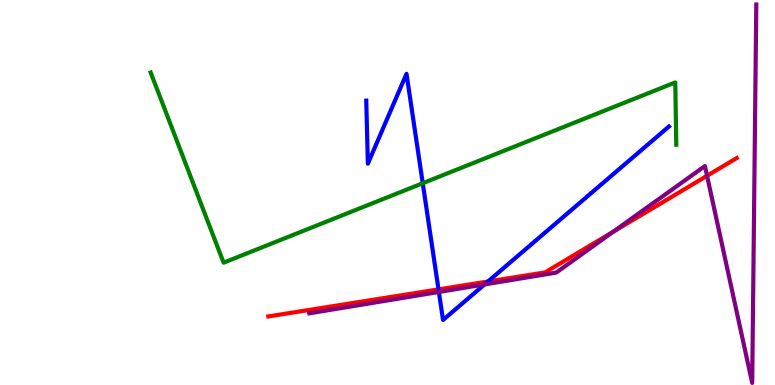[{'lines': ['blue', 'red'], 'intersections': [{'x': 5.66, 'y': 2.48}, {'x': 6.3, 'y': 2.69}]}, {'lines': ['green', 'red'], 'intersections': []}, {'lines': ['purple', 'red'], 'intersections': [{'x': 7.91, 'y': 3.98}, {'x': 9.12, 'y': 5.43}]}, {'lines': ['blue', 'green'], 'intersections': [{'x': 5.45, 'y': 5.24}]}, {'lines': ['blue', 'purple'], 'intersections': [{'x': 5.66, 'y': 2.42}, {'x': 6.25, 'y': 2.61}]}, {'lines': ['green', 'purple'], 'intersections': []}]